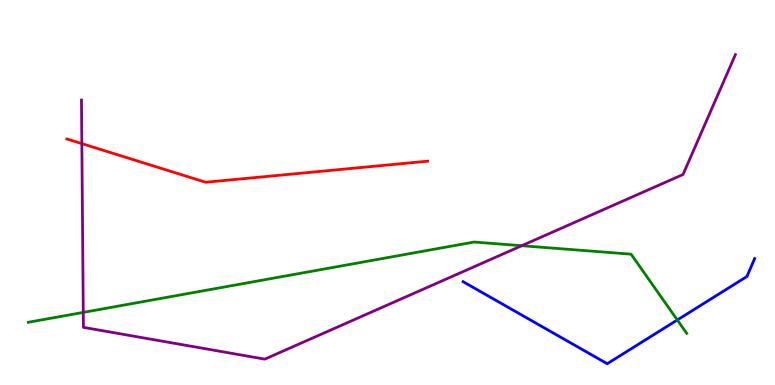[{'lines': ['blue', 'red'], 'intersections': []}, {'lines': ['green', 'red'], 'intersections': []}, {'lines': ['purple', 'red'], 'intersections': [{'x': 1.06, 'y': 6.27}]}, {'lines': ['blue', 'green'], 'intersections': [{'x': 8.74, 'y': 1.69}]}, {'lines': ['blue', 'purple'], 'intersections': []}, {'lines': ['green', 'purple'], 'intersections': [{'x': 1.07, 'y': 1.89}, {'x': 6.73, 'y': 3.62}]}]